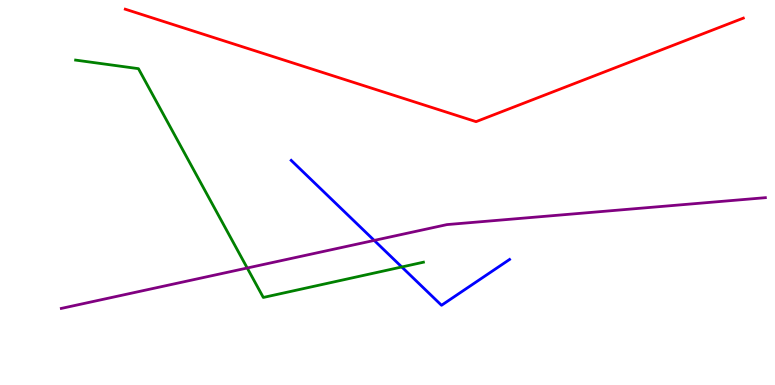[{'lines': ['blue', 'red'], 'intersections': []}, {'lines': ['green', 'red'], 'intersections': []}, {'lines': ['purple', 'red'], 'intersections': []}, {'lines': ['blue', 'green'], 'intersections': [{'x': 5.18, 'y': 3.07}]}, {'lines': ['blue', 'purple'], 'intersections': [{'x': 4.83, 'y': 3.76}]}, {'lines': ['green', 'purple'], 'intersections': [{'x': 3.19, 'y': 3.04}]}]